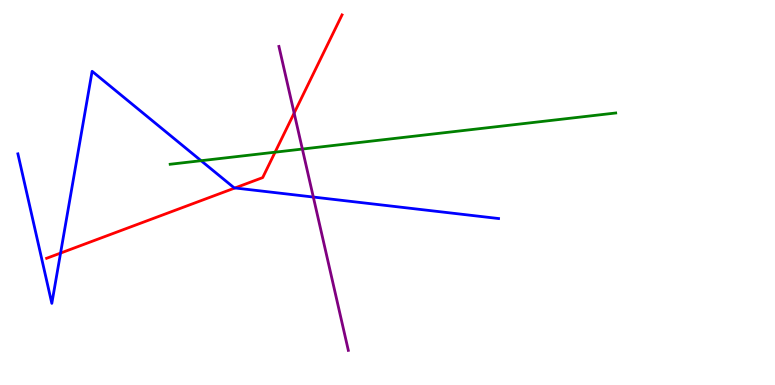[{'lines': ['blue', 'red'], 'intersections': [{'x': 0.781, 'y': 3.43}, {'x': 3.03, 'y': 5.12}]}, {'lines': ['green', 'red'], 'intersections': [{'x': 3.55, 'y': 6.05}]}, {'lines': ['purple', 'red'], 'intersections': [{'x': 3.8, 'y': 7.06}]}, {'lines': ['blue', 'green'], 'intersections': [{'x': 2.59, 'y': 5.83}]}, {'lines': ['blue', 'purple'], 'intersections': [{'x': 4.04, 'y': 4.88}]}, {'lines': ['green', 'purple'], 'intersections': [{'x': 3.9, 'y': 6.13}]}]